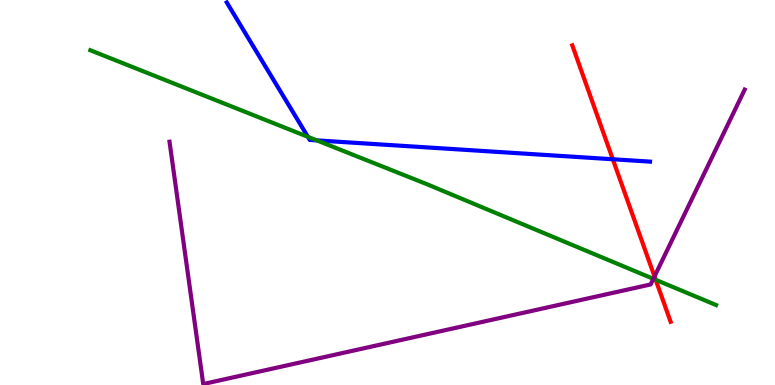[{'lines': ['blue', 'red'], 'intersections': [{'x': 7.91, 'y': 5.86}]}, {'lines': ['green', 'red'], 'intersections': [{'x': 8.46, 'y': 2.73}]}, {'lines': ['purple', 'red'], 'intersections': [{'x': 8.45, 'y': 2.82}]}, {'lines': ['blue', 'green'], 'intersections': [{'x': 3.97, 'y': 6.45}, {'x': 4.09, 'y': 6.35}]}, {'lines': ['blue', 'purple'], 'intersections': []}, {'lines': ['green', 'purple'], 'intersections': [{'x': 8.43, 'y': 2.76}]}]